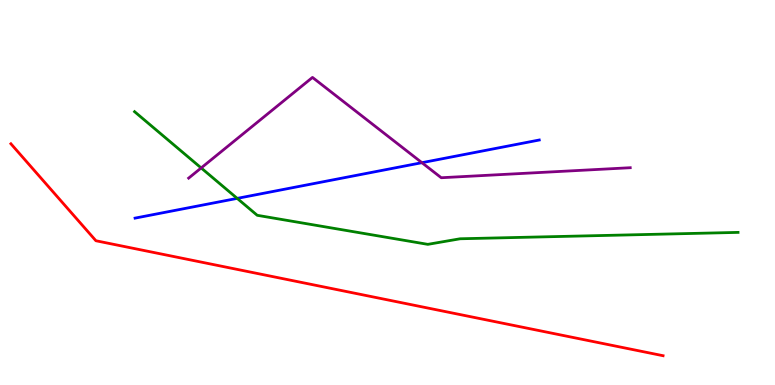[{'lines': ['blue', 'red'], 'intersections': []}, {'lines': ['green', 'red'], 'intersections': []}, {'lines': ['purple', 'red'], 'intersections': []}, {'lines': ['blue', 'green'], 'intersections': [{'x': 3.06, 'y': 4.85}]}, {'lines': ['blue', 'purple'], 'intersections': [{'x': 5.44, 'y': 5.77}]}, {'lines': ['green', 'purple'], 'intersections': [{'x': 2.6, 'y': 5.64}]}]